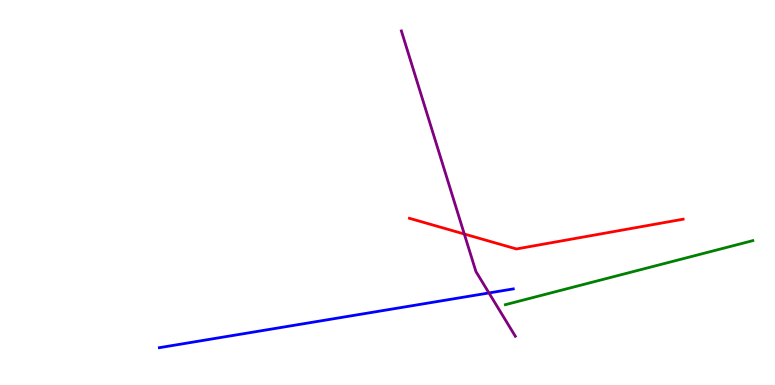[{'lines': ['blue', 'red'], 'intersections': []}, {'lines': ['green', 'red'], 'intersections': []}, {'lines': ['purple', 'red'], 'intersections': [{'x': 5.99, 'y': 3.92}]}, {'lines': ['blue', 'green'], 'intersections': []}, {'lines': ['blue', 'purple'], 'intersections': [{'x': 6.31, 'y': 2.39}]}, {'lines': ['green', 'purple'], 'intersections': []}]